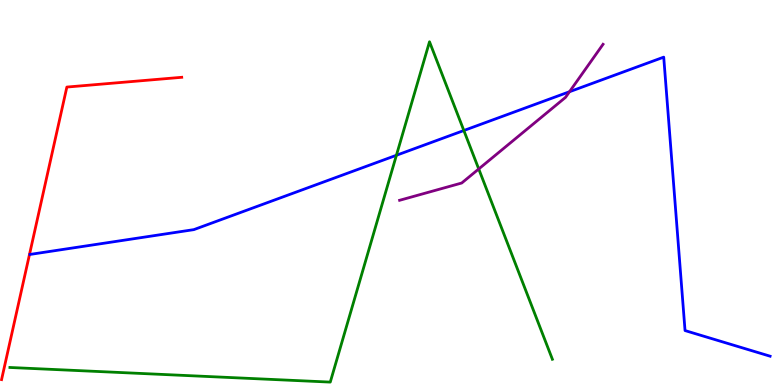[{'lines': ['blue', 'red'], 'intersections': []}, {'lines': ['green', 'red'], 'intersections': []}, {'lines': ['purple', 'red'], 'intersections': []}, {'lines': ['blue', 'green'], 'intersections': [{'x': 5.12, 'y': 5.97}, {'x': 5.99, 'y': 6.61}]}, {'lines': ['blue', 'purple'], 'intersections': [{'x': 7.35, 'y': 7.62}]}, {'lines': ['green', 'purple'], 'intersections': [{'x': 6.18, 'y': 5.61}]}]